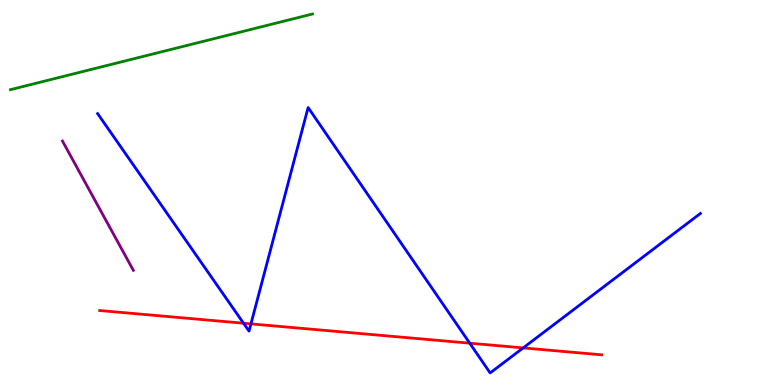[{'lines': ['blue', 'red'], 'intersections': [{'x': 3.14, 'y': 1.6}, {'x': 3.24, 'y': 1.59}, {'x': 6.06, 'y': 1.09}, {'x': 6.75, 'y': 0.964}]}, {'lines': ['green', 'red'], 'intersections': []}, {'lines': ['purple', 'red'], 'intersections': []}, {'lines': ['blue', 'green'], 'intersections': []}, {'lines': ['blue', 'purple'], 'intersections': []}, {'lines': ['green', 'purple'], 'intersections': []}]